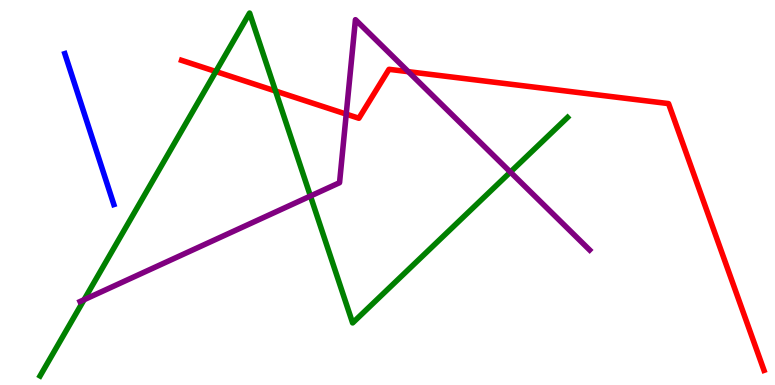[{'lines': ['blue', 'red'], 'intersections': []}, {'lines': ['green', 'red'], 'intersections': [{'x': 2.78, 'y': 8.14}, {'x': 3.56, 'y': 7.64}]}, {'lines': ['purple', 'red'], 'intersections': [{'x': 4.47, 'y': 7.04}, {'x': 5.27, 'y': 8.14}]}, {'lines': ['blue', 'green'], 'intersections': []}, {'lines': ['blue', 'purple'], 'intersections': []}, {'lines': ['green', 'purple'], 'intersections': [{'x': 1.08, 'y': 2.21}, {'x': 4.01, 'y': 4.91}, {'x': 6.59, 'y': 5.53}]}]